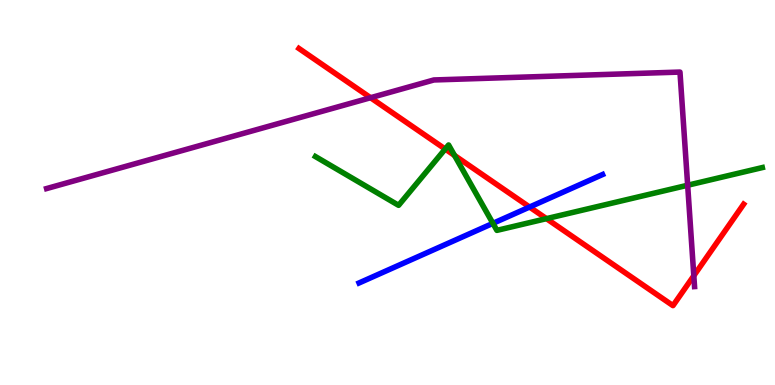[{'lines': ['blue', 'red'], 'intersections': [{'x': 6.83, 'y': 4.62}]}, {'lines': ['green', 'red'], 'intersections': [{'x': 5.74, 'y': 6.13}, {'x': 5.86, 'y': 5.96}, {'x': 7.05, 'y': 4.32}]}, {'lines': ['purple', 'red'], 'intersections': [{'x': 4.78, 'y': 7.46}, {'x': 8.95, 'y': 2.84}]}, {'lines': ['blue', 'green'], 'intersections': [{'x': 6.36, 'y': 4.2}]}, {'lines': ['blue', 'purple'], 'intersections': []}, {'lines': ['green', 'purple'], 'intersections': [{'x': 8.87, 'y': 5.19}]}]